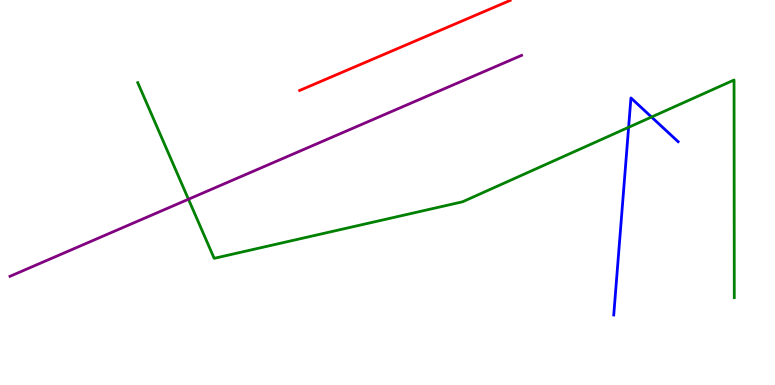[{'lines': ['blue', 'red'], 'intersections': []}, {'lines': ['green', 'red'], 'intersections': []}, {'lines': ['purple', 'red'], 'intersections': []}, {'lines': ['blue', 'green'], 'intersections': [{'x': 8.11, 'y': 6.69}, {'x': 8.41, 'y': 6.96}]}, {'lines': ['blue', 'purple'], 'intersections': []}, {'lines': ['green', 'purple'], 'intersections': [{'x': 2.43, 'y': 4.82}]}]